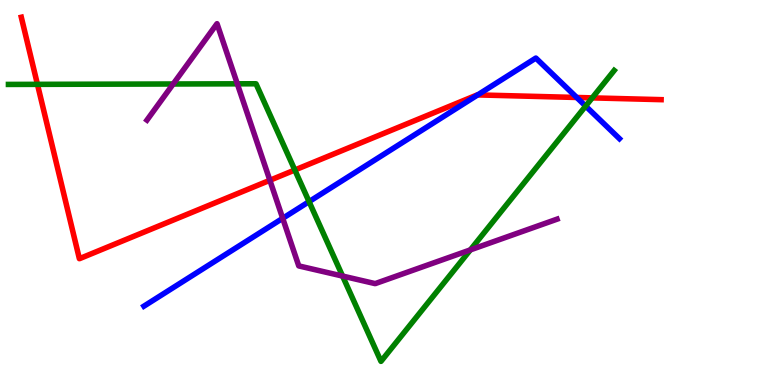[{'lines': ['blue', 'red'], 'intersections': [{'x': 6.16, 'y': 7.53}, {'x': 7.44, 'y': 7.47}]}, {'lines': ['green', 'red'], 'intersections': [{'x': 0.483, 'y': 7.81}, {'x': 3.8, 'y': 5.58}, {'x': 7.64, 'y': 7.46}]}, {'lines': ['purple', 'red'], 'intersections': [{'x': 3.48, 'y': 5.32}]}, {'lines': ['blue', 'green'], 'intersections': [{'x': 3.99, 'y': 4.76}, {'x': 7.56, 'y': 7.24}]}, {'lines': ['blue', 'purple'], 'intersections': [{'x': 3.65, 'y': 4.33}]}, {'lines': ['green', 'purple'], 'intersections': [{'x': 2.23, 'y': 7.82}, {'x': 3.06, 'y': 7.82}, {'x': 4.42, 'y': 2.83}, {'x': 6.07, 'y': 3.51}]}]